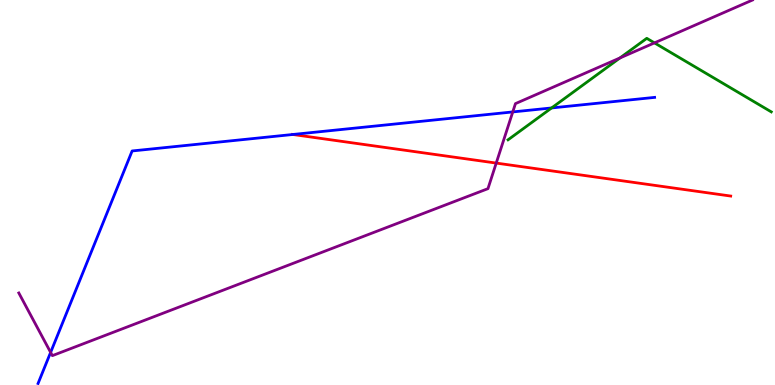[{'lines': ['blue', 'red'], 'intersections': [{'x': 3.78, 'y': 6.51}]}, {'lines': ['green', 'red'], 'intersections': []}, {'lines': ['purple', 'red'], 'intersections': [{'x': 6.4, 'y': 5.76}]}, {'lines': ['blue', 'green'], 'intersections': [{'x': 7.12, 'y': 7.2}]}, {'lines': ['blue', 'purple'], 'intersections': [{'x': 0.653, 'y': 0.847}, {'x': 6.62, 'y': 7.09}]}, {'lines': ['green', 'purple'], 'intersections': [{'x': 8.0, 'y': 8.49}, {'x': 8.44, 'y': 8.89}]}]